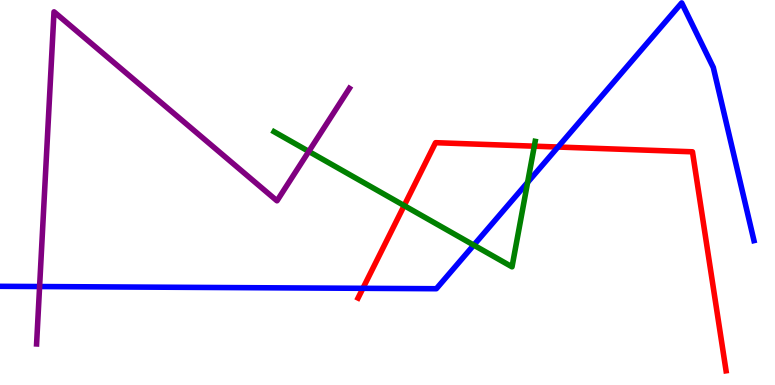[{'lines': ['blue', 'red'], 'intersections': [{'x': 4.68, 'y': 2.51}, {'x': 7.2, 'y': 6.18}]}, {'lines': ['green', 'red'], 'intersections': [{'x': 5.22, 'y': 4.66}, {'x': 6.89, 'y': 6.2}]}, {'lines': ['purple', 'red'], 'intersections': []}, {'lines': ['blue', 'green'], 'intersections': [{'x': 6.11, 'y': 3.63}, {'x': 6.81, 'y': 5.26}]}, {'lines': ['blue', 'purple'], 'intersections': [{'x': 0.511, 'y': 2.56}]}, {'lines': ['green', 'purple'], 'intersections': [{'x': 3.98, 'y': 6.07}]}]